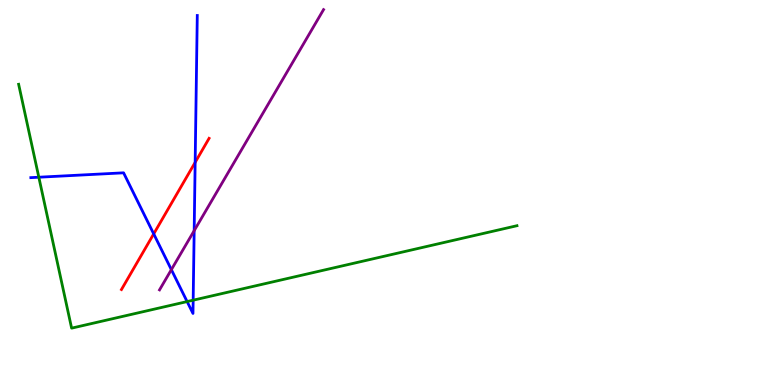[{'lines': ['blue', 'red'], 'intersections': [{'x': 1.98, 'y': 3.92}, {'x': 2.52, 'y': 5.78}]}, {'lines': ['green', 'red'], 'intersections': []}, {'lines': ['purple', 'red'], 'intersections': []}, {'lines': ['blue', 'green'], 'intersections': [{'x': 0.501, 'y': 5.4}, {'x': 2.41, 'y': 2.17}, {'x': 2.49, 'y': 2.2}]}, {'lines': ['blue', 'purple'], 'intersections': [{'x': 2.21, 'y': 3.0}, {'x': 2.51, 'y': 4.01}]}, {'lines': ['green', 'purple'], 'intersections': []}]